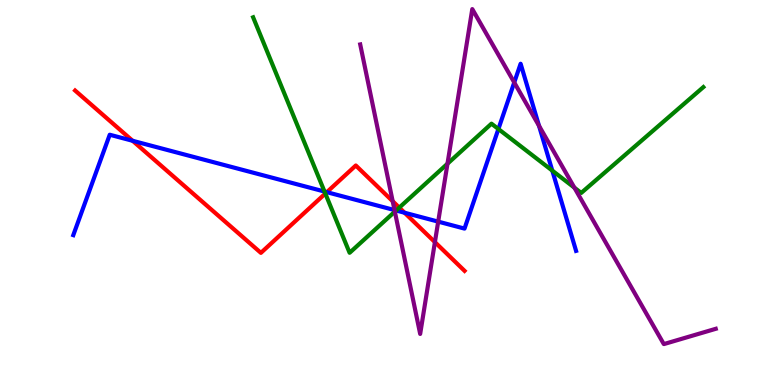[{'lines': ['blue', 'red'], 'intersections': [{'x': 1.71, 'y': 6.34}, {'x': 4.22, 'y': 5.01}, {'x': 5.22, 'y': 4.47}]}, {'lines': ['green', 'red'], 'intersections': [{'x': 4.2, 'y': 4.97}, {'x': 5.15, 'y': 4.61}]}, {'lines': ['purple', 'red'], 'intersections': [{'x': 5.07, 'y': 4.77}, {'x': 5.61, 'y': 3.71}]}, {'lines': ['blue', 'green'], 'intersections': [{'x': 4.19, 'y': 5.02}, {'x': 5.11, 'y': 4.53}, {'x': 6.43, 'y': 6.65}, {'x': 7.13, 'y': 5.57}]}, {'lines': ['blue', 'purple'], 'intersections': [{'x': 5.09, 'y': 4.54}, {'x': 5.65, 'y': 4.24}, {'x': 6.64, 'y': 7.86}, {'x': 6.95, 'y': 6.73}]}, {'lines': ['green', 'purple'], 'intersections': [{'x': 5.09, 'y': 4.5}, {'x': 5.77, 'y': 5.75}, {'x': 7.41, 'y': 5.13}]}]